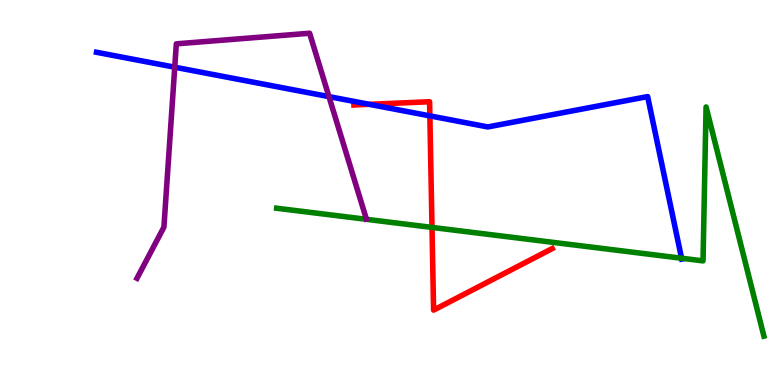[{'lines': ['blue', 'red'], 'intersections': [{'x': 4.77, 'y': 7.29}, {'x': 5.55, 'y': 6.99}]}, {'lines': ['green', 'red'], 'intersections': [{'x': 5.57, 'y': 4.09}]}, {'lines': ['purple', 'red'], 'intersections': []}, {'lines': ['blue', 'green'], 'intersections': [{'x': 8.79, 'y': 3.29}]}, {'lines': ['blue', 'purple'], 'intersections': [{'x': 2.25, 'y': 8.25}, {'x': 4.24, 'y': 7.49}]}, {'lines': ['green', 'purple'], 'intersections': []}]